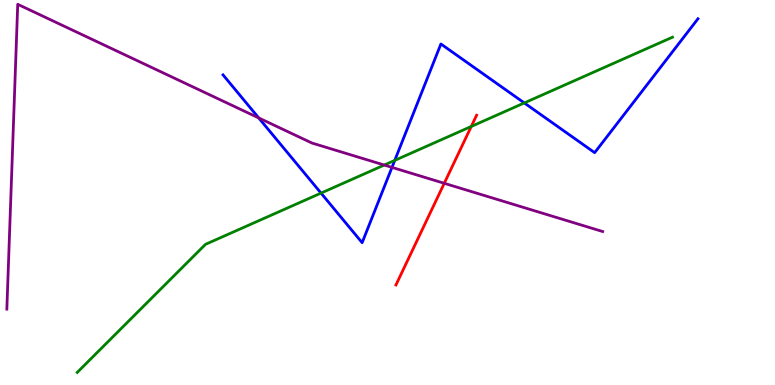[{'lines': ['blue', 'red'], 'intersections': []}, {'lines': ['green', 'red'], 'intersections': [{'x': 6.08, 'y': 6.72}]}, {'lines': ['purple', 'red'], 'intersections': [{'x': 5.73, 'y': 5.24}]}, {'lines': ['blue', 'green'], 'intersections': [{'x': 4.14, 'y': 4.98}, {'x': 5.09, 'y': 5.83}, {'x': 6.77, 'y': 7.33}]}, {'lines': ['blue', 'purple'], 'intersections': [{'x': 3.34, 'y': 6.94}, {'x': 5.06, 'y': 5.65}]}, {'lines': ['green', 'purple'], 'intersections': [{'x': 4.96, 'y': 5.71}]}]